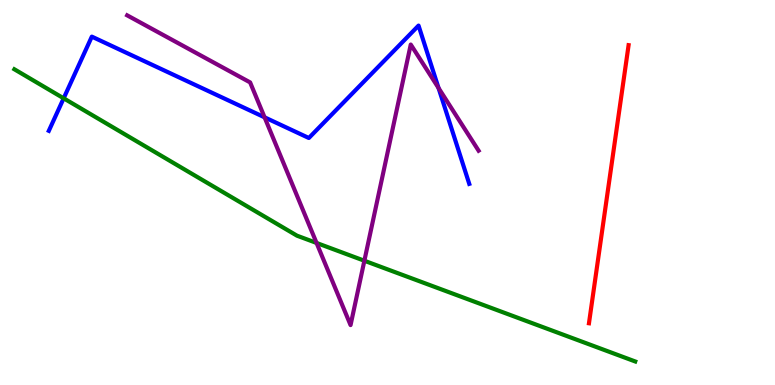[{'lines': ['blue', 'red'], 'intersections': []}, {'lines': ['green', 'red'], 'intersections': []}, {'lines': ['purple', 'red'], 'intersections': []}, {'lines': ['blue', 'green'], 'intersections': [{'x': 0.822, 'y': 7.45}]}, {'lines': ['blue', 'purple'], 'intersections': [{'x': 3.41, 'y': 6.95}, {'x': 5.66, 'y': 7.71}]}, {'lines': ['green', 'purple'], 'intersections': [{'x': 4.08, 'y': 3.69}, {'x': 4.7, 'y': 3.23}]}]